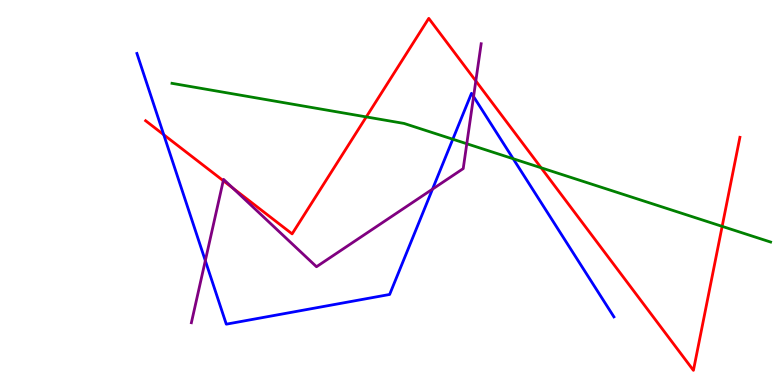[{'lines': ['blue', 'red'], 'intersections': [{'x': 2.11, 'y': 6.5}]}, {'lines': ['green', 'red'], 'intersections': [{'x': 4.73, 'y': 6.96}, {'x': 6.98, 'y': 5.64}, {'x': 9.32, 'y': 4.12}]}, {'lines': ['purple', 'red'], 'intersections': [{'x': 2.88, 'y': 5.31}, {'x': 3.0, 'y': 5.11}, {'x': 6.14, 'y': 7.9}]}, {'lines': ['blue', 'green'], 'intersections': [{'x': 5.84, 'y': 6.38}, {'x': 6.62, 'y': 5.88}]}, {'lines': ['blue', 'purple'], 'intersections': [{'x': 2.65, 'y': 3.23}, {'x': 5.58, 'y': 5.09}, {'x': 6.11, 'y': 7.49}]}, {'lines': ['green', 'purple'], 'intersections': [{'x': 6.02, 'y': 6.27}]}]